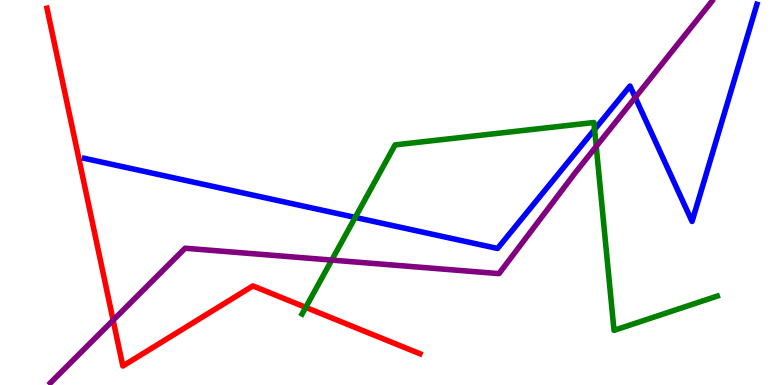[{'lines': ['blue', 'red'], 'intersections': []}, {'lines': ['green', 'red'], 'intersections': [{'x': 3.94, 'y': 2.02}]}, {'lines': ['purple', 'red'], 'intersections': [{'x': 1.46, 'y': 1.68}]}, {'lines': ['blue', 'green'], 'intersections': [{'x': 4.58, 'y': 4.35}, {'x': 7.67, 'y': 6.64}]}, {'lines': ['blue', 'purple'], 'intersections': [{'x': 8.2, 'y': 7.47}]}, {'lines': ['green', 'purple'], 'intersections': [{'x': 4.28, 'y': 3.24}, {'x': 7.69, 'y': 6.2}]}]